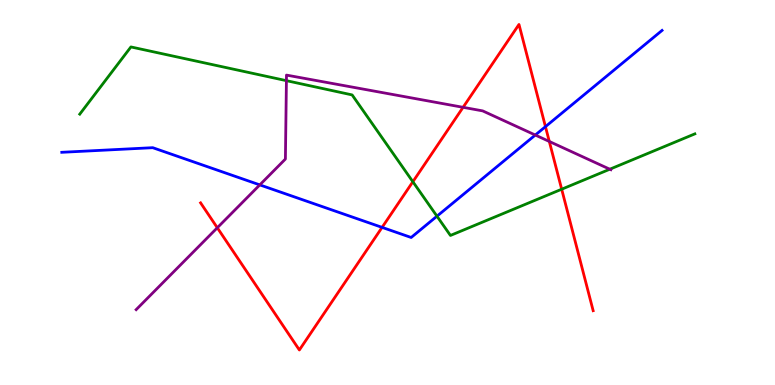[{'lines': ['blue', 'red'], 'intersections': [{'x': 4.93, 'y': 4.09}, {'x': 7.04, 'y': 6.71}]}, {'lines': ['green', 'red'], 'intersections': [{'x': 5.33, 'y': 5.28}, {'x': 7.25, 'y': 5.09}]}, {'lines': ['purple', 'red'], 'intersections': [{'x': 2.8, 'y': 4.08}, {'x': 5.98, 'y': 7.21}, {'x': 7.09, 'y': 6.33}]}, {'lines': ['blue', 'green'], 'intersections': [{'x': 5.64, 'y': 4.38}]}, {'lines': ['blue', 'purple'], 'intersections': [{'x': 3.35, 'y': 5.2}, {'x': 6.91, 'y': 6.49}]}, {'lines': ['green', 'purple'], 'intersections': [{'x': 3.7, 'y': 7.9}, {'x': 7.87, 'y': 5.6}]}]